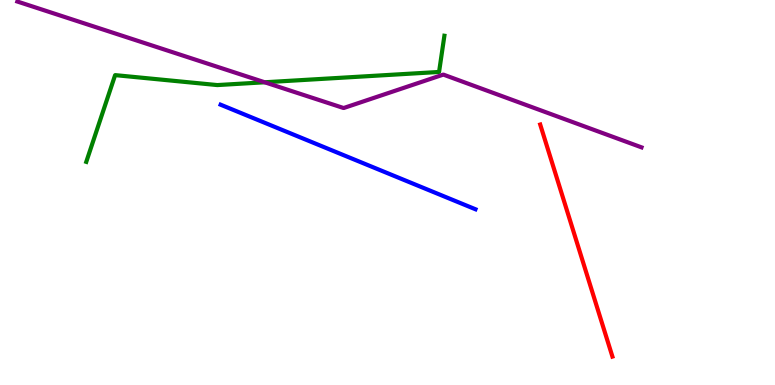[{'lines': ['blue', 'red'], 'intersections': []}, {'lines': ['green', 'red'], 'intersections': []}, {'lines': ['purple', 'red'], 'intersections': []}, {'lines': ['blue', 'green'], 'intersections': []}, {'lines': ['blue', 'purple'], 'intersections': []}, {'lines': ['green', 'purple'], 'intersections': [{'x': 3.42, 'y': 7.86}]}]